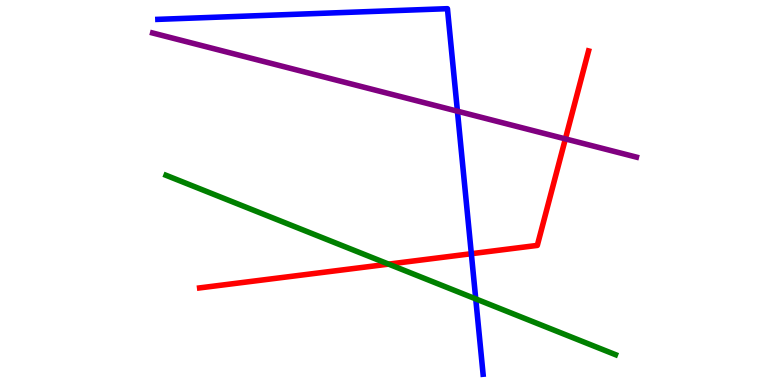[{'lines': ['blue', 'red'], 'intersections': [{'x': 6.08, 'y': 3.41}]}, {'lines': ['green', 'red'], 'intersections': [{'x': 5.01, 'y': 3.14}]}, {'lines': ['purple', 'red'], 'intersections': [{'x': 7.3, 'y': 6.39}]}, {'lines': ['blue', 'green'], 'intersections': [{'x': 6.14, 'y': 2.24}]}, {'lines': ['blue', 'purple'], 'intersections': [{'x': 5.9, 'y': 7.11}]}, {'lines': ['green', 'purple'], 'intersections': []}]